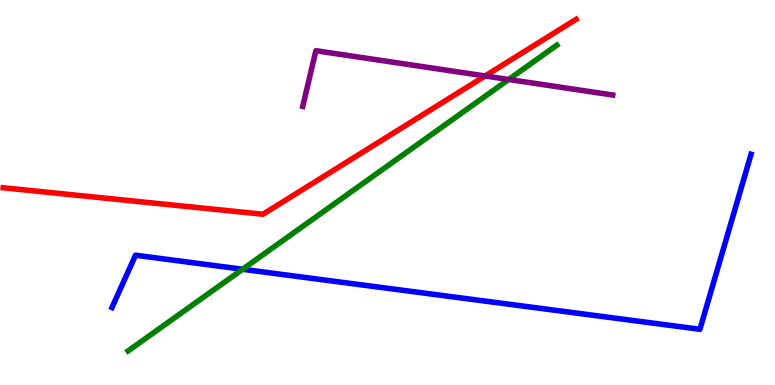[{'lines': ['blue', 'red'], 'intersections': []}, {'lines': ['green', 'red'], 'intersections': []}, {'lines': ['purple', 'red'], 'intersections': [{'x': 6.26, 'y': 8.03}]}, {'lines': ['blue', 'green'], 'intersections': [{'x': 3.13, 'y': 3.01}]}, {'lines': ['blue', 'purple'], 'intersections': []}, {'lines': ['green', 'purple'], 'intersections': [{'x': 6.56, 'y': 7.94}]}]